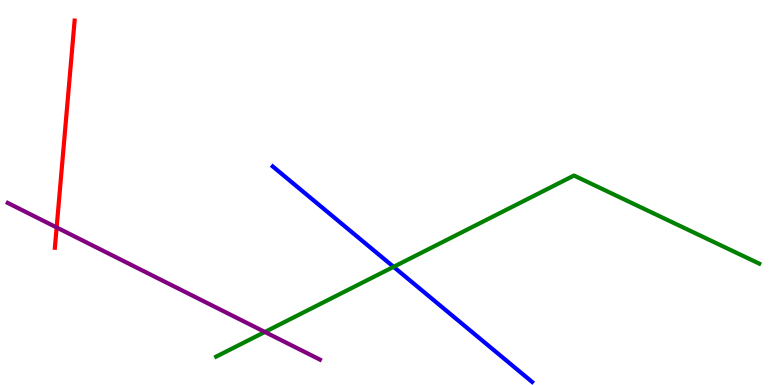[{'lines': ['blue', 'red'], 'intersections': []}, {'lines': ['green', 'red'], 'intersections': []}, {'lines': ['purple', 'red'], 'intersections': [{'x': 0.731, 'y': 4.09}]}, {'lines': ['blue', 'green'], 'intersections': [{'x': 5.08, 'y': 3.07}]}, {'lines': ['blue', 'purple'], 'intersections': []}, {'lines': ['green', 'purple'], 'intersections': [{'x': 3.42, 'y': 1.38}]}]